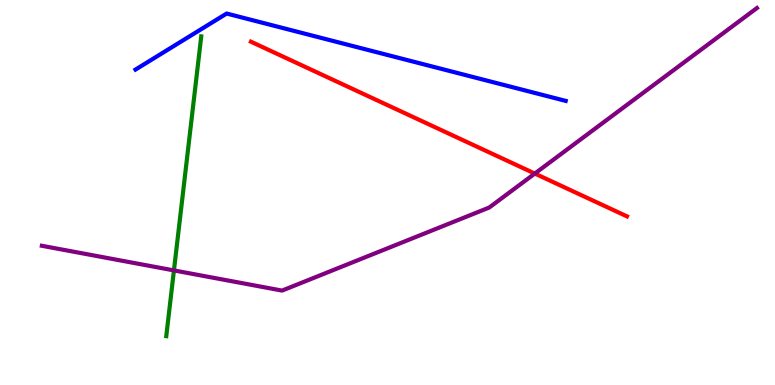[{'lines': ['blue', 'red'], 'intersections': []}, {'lines': ['green', 'red'], 'intersections': []}, {'lines': ['purple', 'red'], 'intersections': [{'x': 6.9, 'y': 5.49}]}, {'lines': ['blue', 'green'], 'intersections': []}, {'lines': ['blue', 'purple'], 'intersections': []}, {'lines': ['green', 'purple'], 'intersections': [{'x': 2.24, 'y': 2.98}]}]